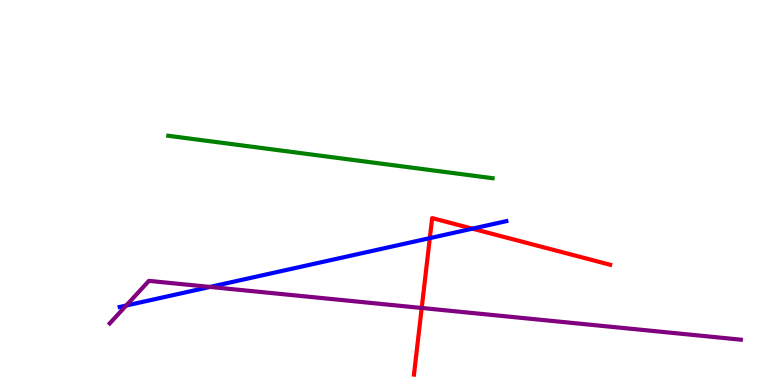[{'lines': ['blue', 'red'], 'intersections': [{'x': 5.55, 'y': 3.81}, {'x': 6.1, 'y': 4.06}]}, {'lines': ['green', 'red'], 'intersections': []}, {'lines': ['purple', 'red'], 'intersections': [{'x': 5.44, 'y': 2.0}]}, {'lines': ['blue', 'green'], 'intersections': []}, {'lines': ['blue', 'purple'], 'intersections': [{'x': 1.63, 'y': 2.06}, {'x': 2.71, 'y': 2.55}]}, {'lines': ['green', 'purple'], 'intersections': []}]